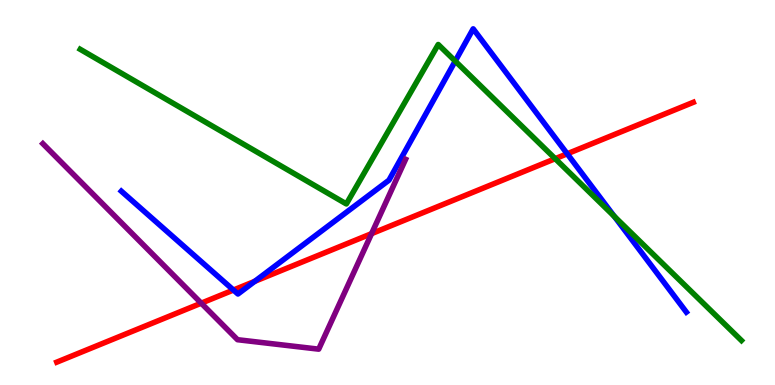[{'lines': ['blue', 'red'], 'intersections': [{'x': 3.01, 'y': 2.47}, {'x': 3.29, 'y': 2.69}, {'x': 7.32, 'y': 6.01}]}, {'lines': ['green', 'red'], 'intersections': [{'x': 7.16, 'y': 5.88}]}, {'lines': ['purple', 'red'], 'intersections': [{'x': 2.6, 'y': 2.13}, {'x': 4.79, 'y': 3.93}]}, {'lines': ['blue', 'green'], 'intersections': [{'x': 5.87, 'y': 8.41}, {'x': 7.93, 'y': 4.38}]}, {'lines': ['blue', 'purple'], 'intersections': []}, {'lines': ['green', 'purple'], 'intersections': []}]